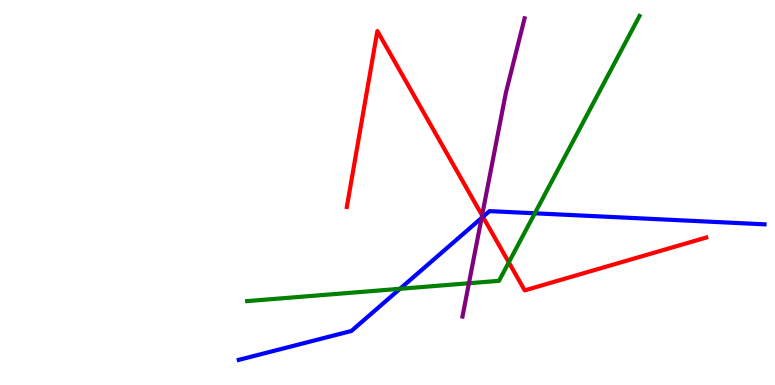[{'lines': ['blue', 'red'], 'intersections': [{'x': 6.23, 'y': 4.37}]}, {'lines': ['green', 'red'], 'intersections': [{'x': 6.57, 'y': 3.19}]}, {'lines': ['purple', 'red'], 'intersections': [{'x': 6.22, 'y': 4.41}]}, {'lines': ['blue', 'green'], 'intersections': [{'x': 5.16, 'y': 2.5}, {'x': 6.9, 'y': 4.46}]}, {'lines': ['blue', 'purple'], 'intersections': [{'x': 6.21, 'y': 4.34}]}, {'lines': ['green', 'purple'], 'intersections': [{'x': 6.05, 'y': 2.64}]}]